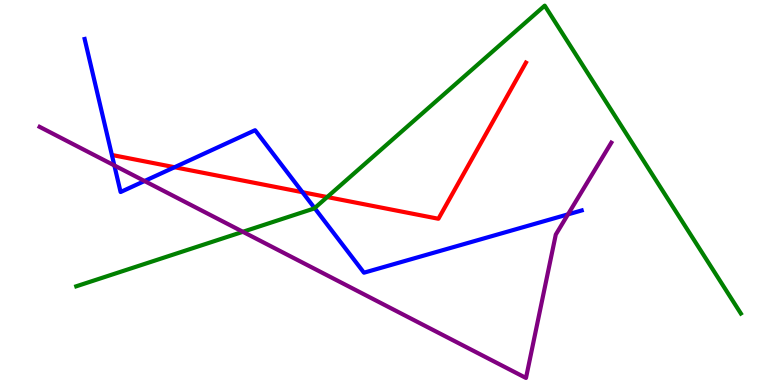[{'lines': ['blue', 'red'], 'intersections': [{'x': 2.25, 'y': 5.66}, {'x': 3.9, 'y': 5.01}]}, {'lines': ['green', 'red'], 'intersections': [{'x': 4.22, 'y': 4.88}]}, {'lines': ['purple', 'red'], 'intersections': []}, {'lines': ['blue', 'green'], 'intersections': [{'x': 4.06, 'y': 4.59}]}, {'lines': ['blue', 'purple'], 'intersections': [{'x': 1.48, 'y': 5.7}, {'x': 1.86, 'y': 5.3}, {'x': 7.33, 'y': 4.43}]}, {'lines': ['green', 'purple'], 'intersections': [{'x': 3.13, 'y': 3.98}]}]